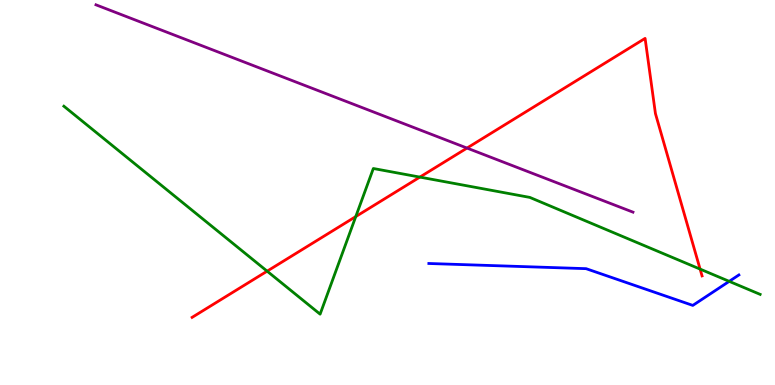[{'lines': ['blue', 'red'], 'intersections': []}, {'lines': ['green', 'red'], 'intersections': [{'x': 3.45, 'y': 2.96}, {'x': 4.59, 'y': 4.37}, {'x': 5.42, 'y': 5.4}, {'x': 9.03, 'y': 3.01}]}, {'lines': ['purple', 'red'], 'intersections': [{'x': 6.03, 'y': 6.15}]}, {'lines': ['blue', 'green'], 'intersections': [{'x': 9.41, 'y': 2.69}]}, {'lines': ['blue', 'purple'], 'intersections': []}, {'lines': ['green', 'purple'], 'intersections': []}]